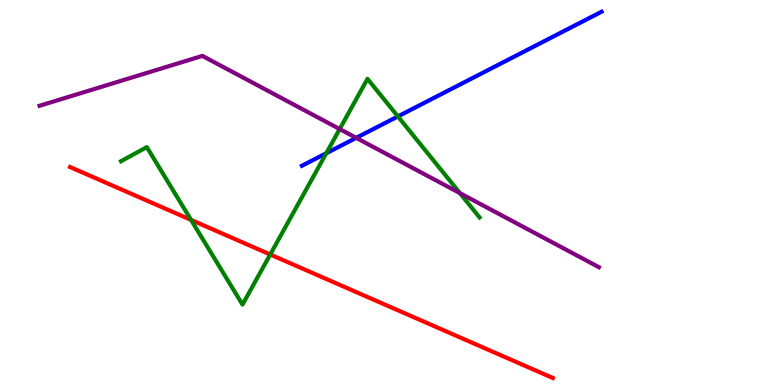[{'lines': ['blue', 'red'], 'intersections': []}, {'lines': ['green', 'red'], 'intersections': [{'x': 2.47, 'y': 4.29}, {'x': 3.49, 'y': 3.39}]}, {'lines': ['purple', 'red'], 'intersections': []}, {'lines': ['blue', 'green'], 'intersections': [{'x': 4.21, 'y': 6.02}, {'x': 5.13, 'y': 6.98}]}, {'lines': ['blue', 'purple'], 'intersections': [{'x': 4.6, 'y': 6.42}]}, {'lines': ['green', 'purple'], 'intersections': [{'x': 4.38, 'y': 6.65}, {'x': 5.93, 'y': 4.98}]}]